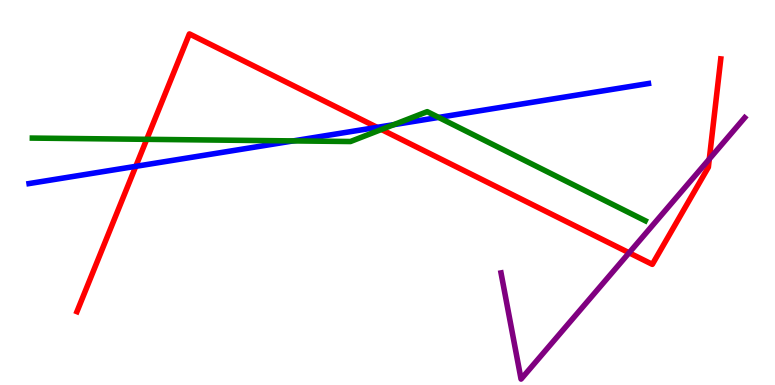[{'lines': ['blue', 'red'], 'intersections': [{'x': 1.75, 'y': 5.68}, {'x': 4.87, 'y': 6.69}]}, {'lines': ['green', 'red'], 'intersections': [{'x': 1.89, 'y': 6.38}, {'x': 4.92, 'y': 6.64}]}, {'lines': ['purple', 'red'], 'intersections': [{'x': 8.12, 'y': 3.43}, {'x': 9.15, 'y': 5.87}]}, {'lines': ['blue', 'green'], 'intersections': [{'x': 3.78, 'y': 6.34}, {'x': 5.08, 'y': 6.76}, {'x': 5.66, 'y': 6.95}]}, {'lines': ['blue', 'purple'], 'intersections': []}, {'lines': ['green', 'purple'], 'intersections': []}]